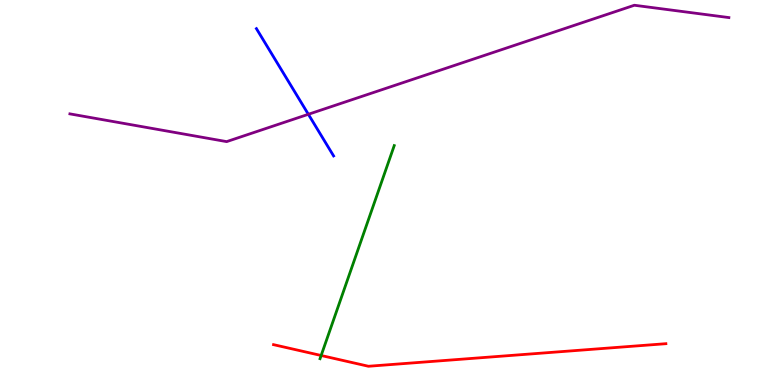[{'lines': ['blue', 'red'], 'intersections': []}, {'lines': ['green', 'red'], 'intersections': [{'x': 4.14, 'y': 0.766}]}, {'lines': ['purple', 'red'], 'intersections': []}, {'lines': ['blue', 'green'], 'intersections': []}, {'lines': ['blue', 'purple'], 'intersections': [{'x': 3.98, 'y': 7.03}]}, {'lines': ['green', 'purple'], 'intersections': []}]